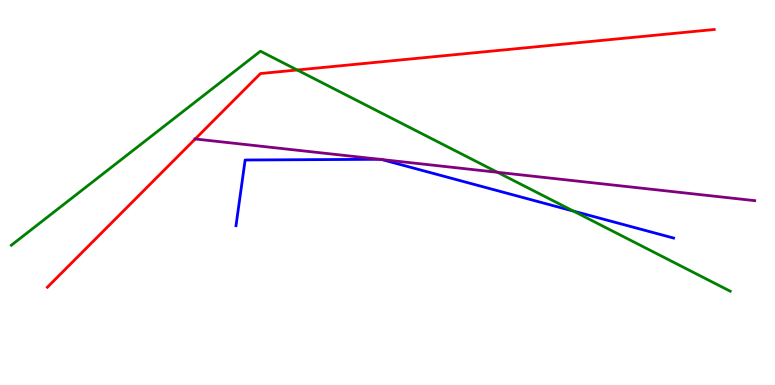[{'lines': ['blue', 'red'], 'intersections': []}, {'lines': ['green', 'red'], 'intersections': [{'x': 3.83, 'y': 8.18}]}, {'lines': ['purple', 'red'], 'intersections': [{'x': 2.52, 'y': 6.39}]}, {'lines': ['blue', 'green'], 'intersections': [{'x': 7.4, 'y': 4.52}]}, {'lines': ['blue', 'purple'], 'intersections': [{'x': 4.9, 'y': 5.86}, {'x': 4.93, 'y': 5.86}]}, {'lines': ['green', 'purple'], 'intersections': [{'x': 6.42, 'y': 5.52}]}]